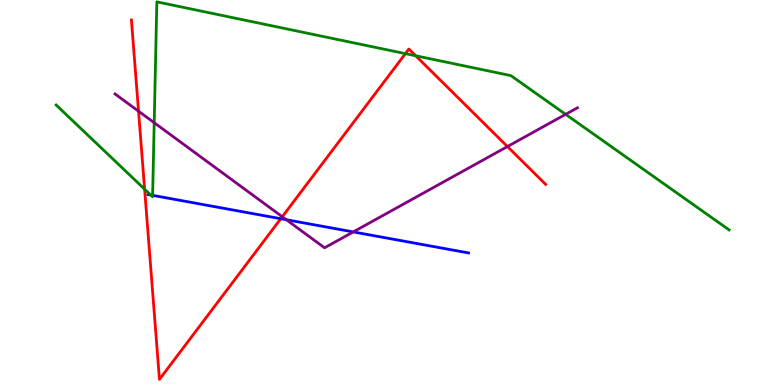[{'lines': ['blue', 'red'], 'intersections': [{'x': 3.62, 'y': 4.32}]}, {'lines': ['green', 'red'], 'intersections': [{'x': 1.87, 'y': 5.09}, {'x': 5.23, 'y': 8.61}, {'x': 5.36, 'y': 8.55}]}, {'lines': ['purple', 'red'], 'intersections': [{'x': 1.79, 'y': 7.11}, {'x': 3.64, 'y': 4.37}, {'x': 6.55, 'y': 6.19}]}, {'lines': ['blue', 'green'], 'intersections': [{'x': 1.94, 'y': 4.93}, {'x': 1.97, 'y': 4.93}]}, {'lines': ['blue', 'purple'], 'intersections': [{'x': 3.69, 'y': 4.29}, {'x': 4.56, 'y': 3.98}]}, {'lines': ['green', 'purple'], 'intersections': [{'x': 1.99, 'y': 6.81}, {'x': 7.3, 'y': 7.03}]}]